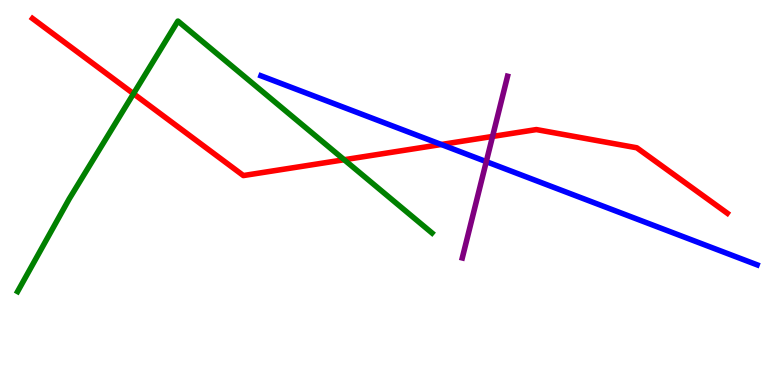[{'lines': ['blue', 'red'], 'intersections': [{'x': 5.69, 'y': 6.25}]}, {'lines': ['green', 'red'], 'intersections': [{'x': 1.72, 'y': 7.57}, {'x': 4.44, 'y': 5.85}]}, {'lines': ['purple', 'red'], 'intersections': [{'x': 6.36, 'y': 6.46}]}, {'lines': ['blue', 'green'], 'intersections': []}, {'lines': ['blue', 'purple'], 'intersections': [{'x': 6.27, 'y': 5.8}]}, {'lines': ['green', 'purple'], 'intersections': []}]